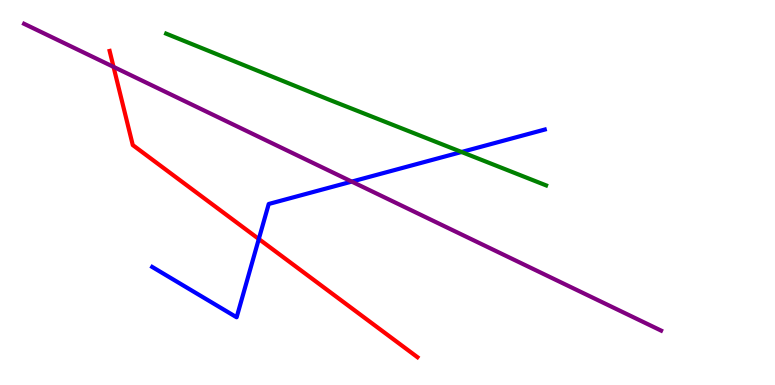[{'lines': ['blue', 'red'], 'intersections': [{'x': 3.34, 'y': 3.79}]}, {'lines': ['green', 'red'], 'intersections': []}, {'lines': ['purple', 'red'], 'intersections': [{'x': 1.46, 'y': 8.26}]}, {'lines': ['blue', 'green'], 'intersections': [{'x': 5.96, 'y': 6.05}]}, {'lines': ['blue', 'purple'], 'intersections': [{'x': 4.54, 'y': 5.28}]}, {'lines': ['green', 'purple'], 'intersections': []}]